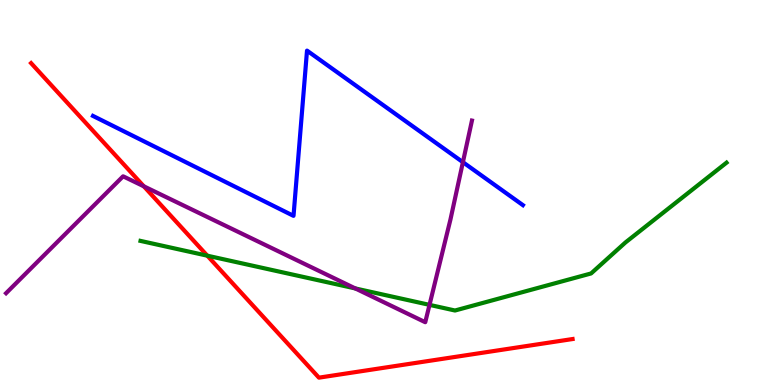[{'lines': ['blue', 'red'], 'intersections': []}, {'lines': ['green', 'red'], 'intersections': [{'x': 2.67, 'y': 3.36}]}, {'lines': ['purple', 'red'], 'intersections': [{'x': 1.86, 'y': 5.16}]}, {'lines': ['blue', 'green'], 'intersections': []}, {'lines': ['blue', 'purple'], 'intersections': [{'x': 5.97, 'y': 5.79}]}, {'lines': ['green', 'purple'], 'intersections': [{'x': 4.58, 'y': 2.51}, {'x': 5.54, 'y': 2.08}]}]